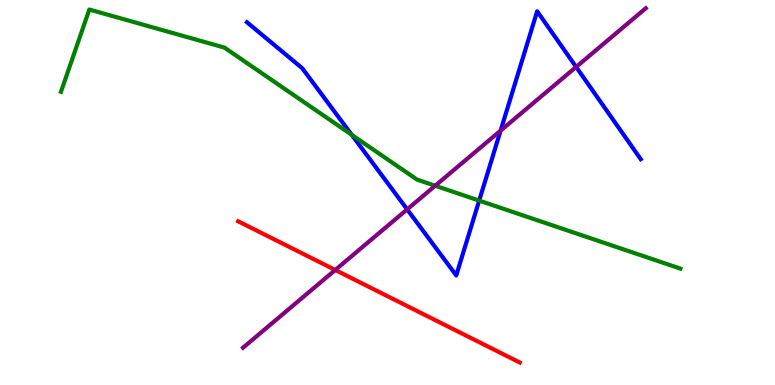[{'lines': ['blue', 'red'], 'intersections': []}, {'lines': ['green', 'red'], 'intersections': []}, {'lines': ['purple', 'red'], 'intersections': [{'x': 4.33, 'y': 2.99}]}, {'lines': ['blue', 'green'], 'intersections': [{'x': 4.54, 'y': 6.5}, {'x': 6.18, 'y': 4.79}]}, {'lines': ['blue', 'purple'], 'intersections': [{'x': 5.25, 'y': 4.56}, {'x': 6.46, 'y': 6.61}, {'x': 7.43, 'y': 8.26}]}, {'lines': ['green', 'purple'], 'intersections': [{'x': 5.62, 'y': 5.18}]}]